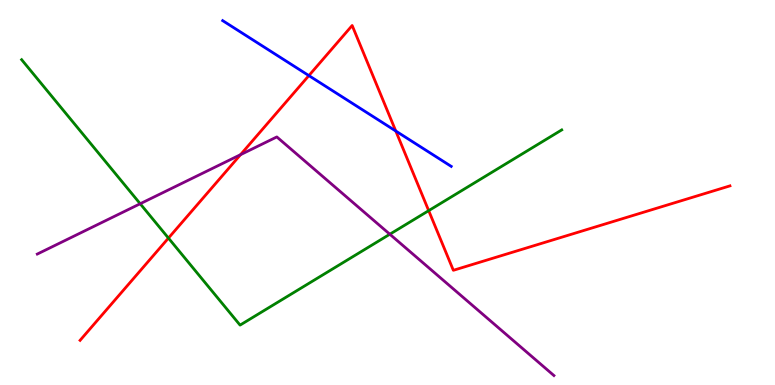[{'lines': ['blue', 'red'], 'intersections': [{'x': 3.99, 'y': 8.04}, {'x': 5.11, 'y': 6.6}]}, {'lines': ['green', 'red'], 'intersections': [{'x': 2.17, 'y': 3.82}, {'x': 5.53, 'y': 4.53}]}, {'lines': ['purple', 'red'], 'intersections': [{'x': 3.1, 'y': 5.98}]}, {'lines': ['blue', 'green'], 'intersections': []}, {'lines': ['blue', 'purple'], 'intersections': []}, {'lines': ['green', 'purple'], 'intersections': [{'x': 1.81, 'y': 4.71}, {'x': 5.03, 'y': 3.92}]}]